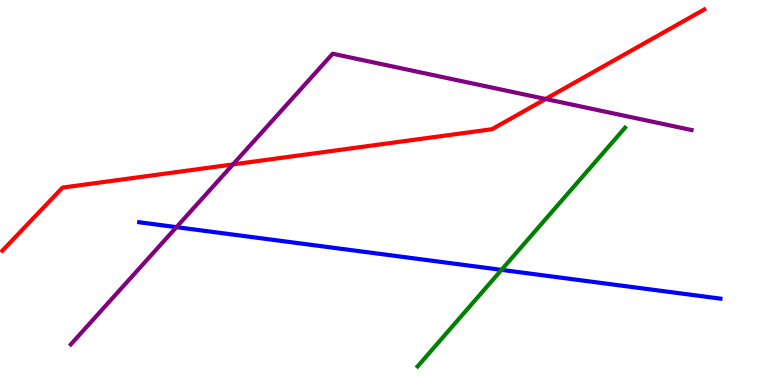[{'lines': ['blue', 'red'], 'intersections': []}, {'lines': ['green', 'red'], 'intersections': []}, {'lines': ['purple', 'red'], 'intersections': [{'x': 3.01, 'y': 5.73}, {'x': 7.04, 'y': 7.43}]}, {'lines': ['blue', 'green'], 'intersections': [{'x': 6.47, 'y': 2.99}]}, {'lines': ['blue', 'purple'], 'intersections': [{'x': 2.28, 'y': 4.1}]}, {'lines': ['green', 'purple'], 'intersections': []}]